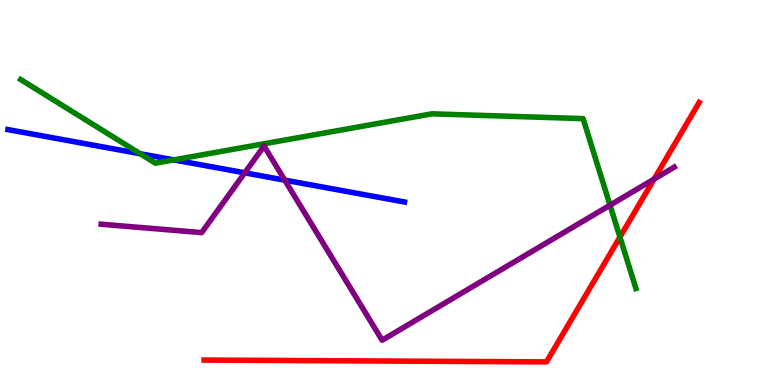[{'lines': ['blue', 'red'], 'intersections': []}, {'lines': ['green', 'red'], 'intersections': [{'x': 8.0, 'y': 3.84}]}, {'lines': ['purple', 'red'], 'intersections': [{'x': 8.44, 'y': 5.35}]}, {'lines': ['blue', 'green'], 'intersections': [{'x': 1.81, 'y': 6.01}, {'x': 2.24, 'y': 5.85}]}, {'lines': ['blue', 'purple'], 'intersections': [{'x': 3.16, 'y': 5.51}, {'x': 3.67, 'y': 5.32}]}, {'lines': ['green', 'purple'], 'intersections': [{'x': 7.87, 'y': 4.67}]}]